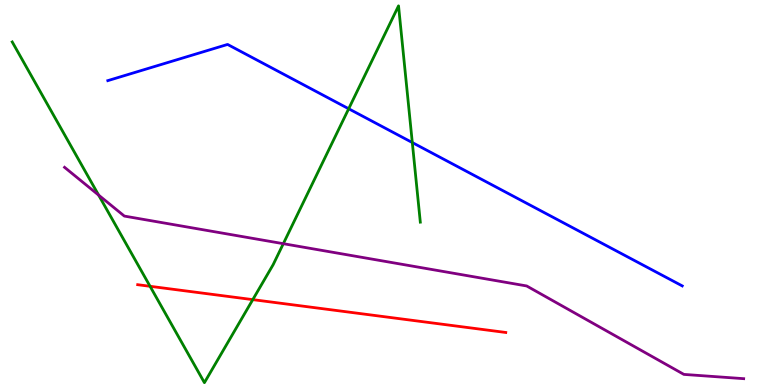[{'lines': ['blue', 'red'], 'intersections': []}, {'lines': ['green', 'red'], 'intersections': [{'x': 1.94, 'y': 2.56}, {'x': 3.26, 'y': 2.22}]}, {'lines': ['purple', 'red'], 'intersections': []}, {'lines': ['blue', 'green'], 'intersections': [{'x': 4.5, 'y': 7.18}, {'x': 5.32, 'y': 6.3}]}, {'lines': ['blue', 'purple'], 'intersections': []}, {'lines': ['green', 'purple'], 'intersections': [{'x': 1.27, 'y': 4.93}, {'x': 3.66, 'y': 3.67}]}]